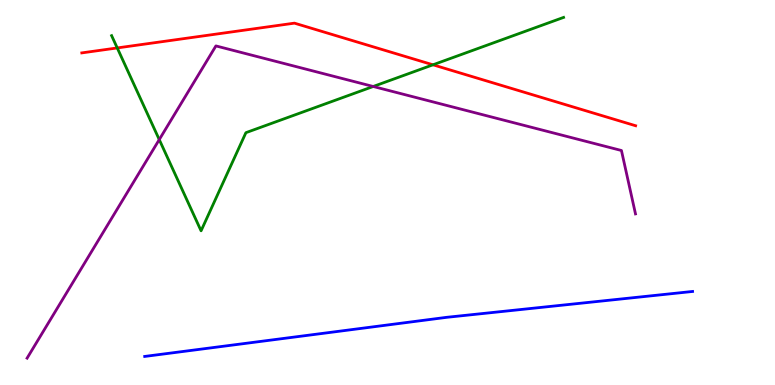[{'lines': ['blue', 'red'], 'intersections': []}, {'lines': ['green', 'red'], 'intersections': [{'x': 1.51, 'y': 8.75}, {'x': 5.59, 'y': 8.32}]}, {'lines': ['purple', 'red'], 'intersections': []}, {'lines': ['blue', 'green'], 'intersections': []}, {'lines': ['blue', 'purple'], 'intersections': []}, {'lines': ['green', 'purple'], 'intersections': [{'x': 2.05, 'y': 6.37}, {'x': 4.82, 'y': 7.75}]}]